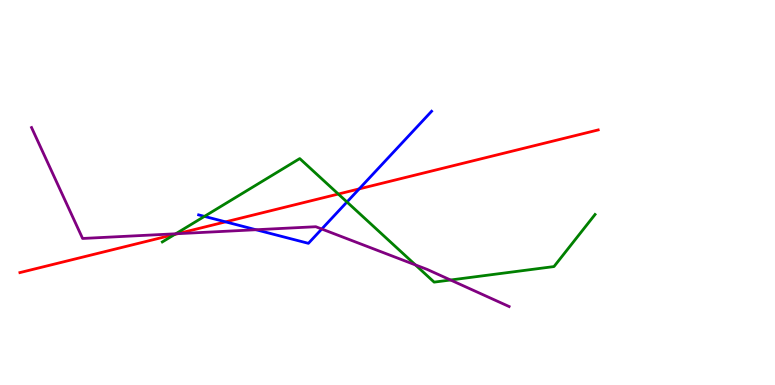[{'lines': ['blue', 'red'], 'intersections': [{'x': 2.91, 'y': 4.24}, {'x': 4.63, 'y': 5.09}]}, {'lines': ['green', 'red'], 'intersections': [{'x': 2.25, 'y': 3.91}, {'x': 4.37, 'y': 4.96}]}, {'lines': ['purple', 'red'], 'intersections': [{'x': 2.29, 'y': 3.93}]}, {'lines': ['blue', 'green'], 'intersections': [{'x': 2.64, 'y': 4.38}, {'x': 4.48, 'y': 4.75}]}, {'lines': ['blue', 'purple'], 'intersections': [{'x': 3.3, 'y': 4.03}, {'x': 4.15, 'y': 4.05}]}, {'lines': ['green', 'purple'], 'intersections': [{'x': 2.27, 'y': 3.93}, {'x': 5.36, 'y': 3.12}, {'x': 5.81, 'y': 2.73}]}]